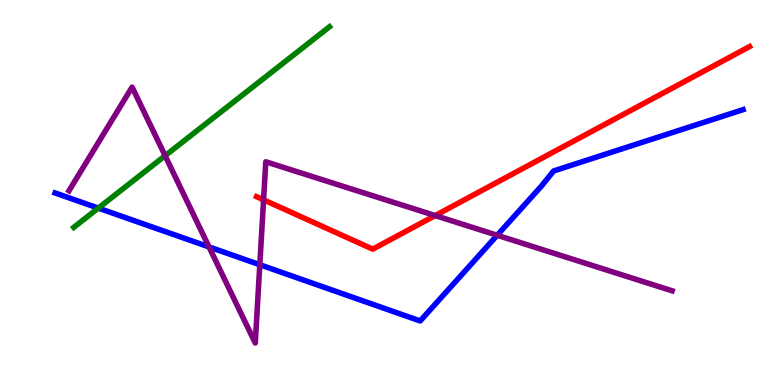[{'lines': ['blue', 'red'], 'intersections': []}, {'lines': ['green', 'red'], 'intersections': []}, {'lines': ['purple', 'red'], 'intersections': [{'x': 3.4, 'y': 4.81}, {'x': 5.62, 'y': 4.4}]}, {'lines': ['blue', 'green'], 'intersections': [{'x': 1.27, 'y': 4.59}]}, {'lines': ['blue', 'purple'], 'intersections': [{'x': 2.7, 'y': 3.59}, {'x': 3.35, 'y': 3.12}, {'x': 6.42, 'y': 3.89}]}, {'lines': ['green', 'purple'], 'intersections': [{'x': 2.13, 'y': 5.96}]}]